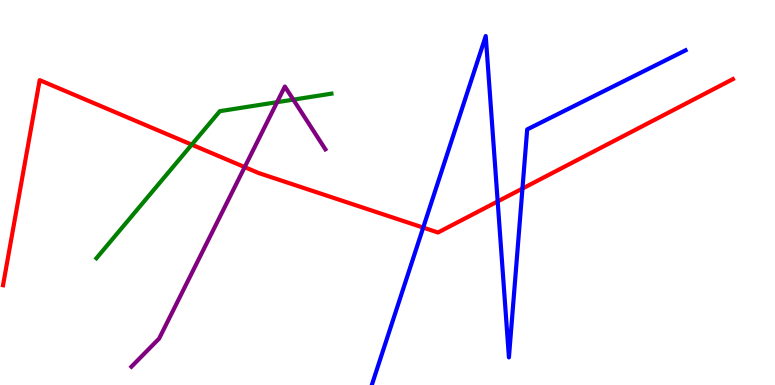[{'lines': ['blue', 'red'], 'intersections': [{'x': 5.46, 'y': 4.09}, {'x': 6.42, 'y': 4.77}, {'x': 6.74, 'y': 5.1}]}, {'lines': ['green', 'red'], 'intersections': [{'x': 2.47, 'y': 6.24}]}, {'lines': ['purple', 'red'], 'intersections': [{'x': 3.16, 'y': 5.66}]}, {'lines': ['blue', 'green'], 'intersections': []}, {'lines': ['blue', 'purple'], 'intersections': []}, {'lines': ['green', 'purple'], 'intersections': [{'x': 3.58, 'y': 7.35}, {'x': 3.78, 'y': 7.41}]}]